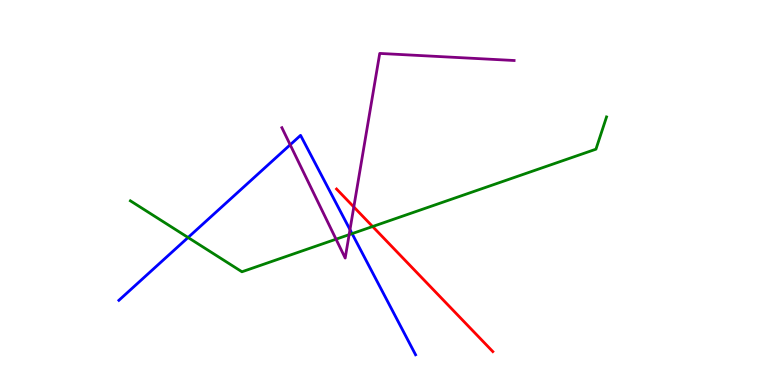[{'lines': ['blue', 'red'], 'intersections': []}, {'lines': ['green', 'red'], 'intersections': [{'x': 4.81, 'y': 4.12}]}, {'lines': ['purple', 'red'], 'intersections': [{'x': 4.57, 'y': 4.62}]}, {'lines': ['blue', 'green'], 'intersections': [{'x': 2.43, 'y': 3.83}, {'x': 4.54, 'y': 3.93}]}, {'lines': ['blue', 'purple'], 'intersections': [{'x': 3.74, 'y': 6.24}, {'x': 4.52, 'y': 4.04}]}, {'lines': ['green', 'purple'], 'intersections': [{'x': 4.34, 'y': 3.79}, {'x': 4.51, 'y': 3.91}]}]